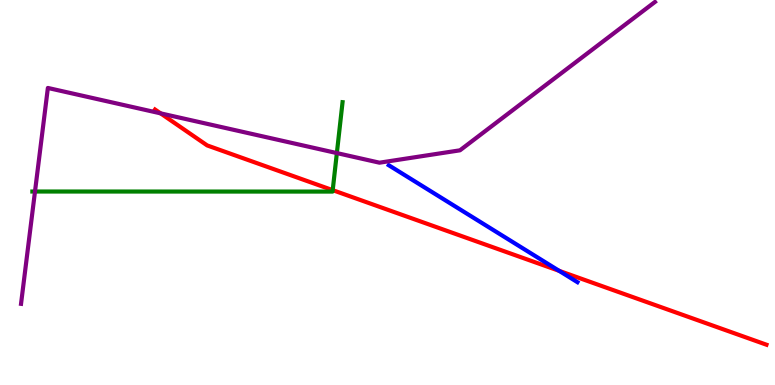[{'lines': ['blue', 'red'], 'intersections': [{'x': 7.21, 'y': 2.97}]}, {'lines': ['green', 'red'], 'intersections': [{'x': 4.29, 'y': 5.06}]}, {'lines': ['purple', 'red'], 'intersections': [{'x': 2.07, 'y': 7.06}]}, {'lines': ['blue', 'green'], 'intersections': []}, {'lines': ['blue', 'purple'], 'intersections': []}, {'lines': ['green', 'purple'], 'intersections': [{'x': 0.452, 'y': 5.03}, {'x': 4.35, 'y': 6.02}]}]